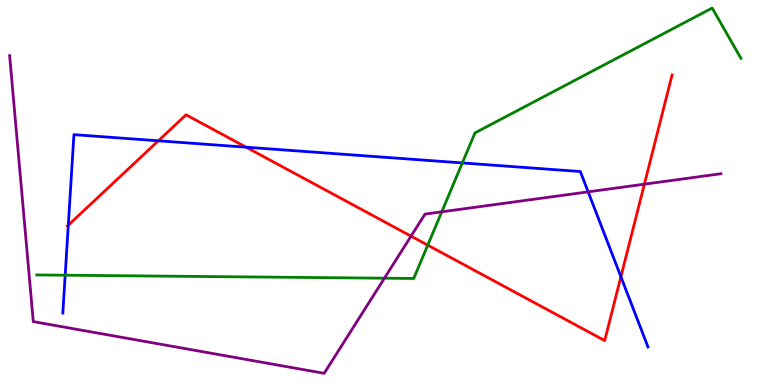[{'lines': ['blue', 'red'], 'intersections': [{'x': 0.881, 'y': 4.15}, {'x': 2.04, 'y': 6.34}, {'x': 3.18, 'y': 6.18}, {'x': 8.01, 'y': 2.81}]}, {'lines': ['green', 'red'], 'intersections': [{'x': 5.52, 'y': 3.63}]}, {'lines': ['purple', 'red'], 'intersections': [{'x': 5.3, 'y': 3.87}, {'x': 8.31, 'y': 5.22}]}, {'lines': ['blue', 'green'], 'intersections': [{'x': 0.841, 'y': 2.85}, {'x': 5.97, 'y': 5.77}]}, {'lines': ['blue', 'purple'], 'intersections': [{'x': 7.59, 'y': 5.02}]}, {'lines': ['green', 'purple'], 'intersections': [{'x': 4.96, 'y': 2.77}, {'x': 5.7, 'y': 4.5}]}]